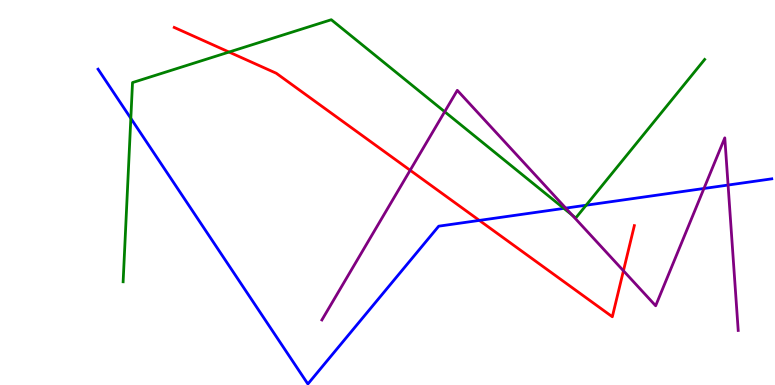[{'lines': ['blue', 'red'], 'intersections': [{'x': 6.19, 'y': 4.28}]}, {'lines': ['green', 'red'], 'intersections': [{'x': 2.96, 'y': 8.65}]}, {'lines': ['purple', 'red'], 'intersections': [{'x': 5.29, 'y': 5.58}, {'x': 8.04, 'y': 2.97}]}, {'lines': ['blue', 'green'], 'intersections': [{'x': 1.69, 'y': 6.93}, {'x': 7.28, 'y': 4.59}, {'x': 7.56, 'y': 4.67}]}, {'lines': ['blue', 'purple'], 'intersections': [{'x': 7.3, 'y': 4.59}, {'x': 9.08, 'y': 5.1}, {'x': 9.39, 'y': 5.19}]}, {'lines': ['green', 'purple'], 'intersections': [{'x': 5.74, 'y': 7.1}, {'x': 7.38, 'y': 4.41}]}]